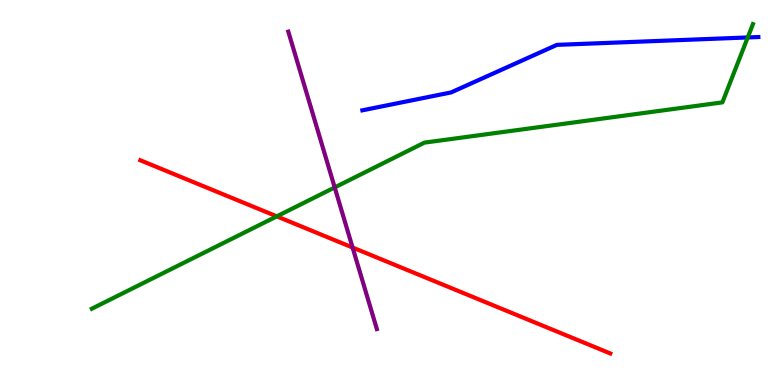[{'lines': ['blue', 'red'], 'intersections': []}, {'lines': ['green', 'red'], 'intersections': [{'x': 3.57, 'y': 4.38}]}, {'lines': ['purple', 'red'], 'intersections': [{'x': 4.55, 'y': 3.57}]}, {'lines': ['blue', 'green'], 'intersections': [{'x': 9.65, 'y': 9.03}]}, {'lines': ['blue', 'purple'], 'intersections': []}, {'lines': ['green', 'purple'], 'intersections': [{'x': 4.32, 'y': 5.13}]}]